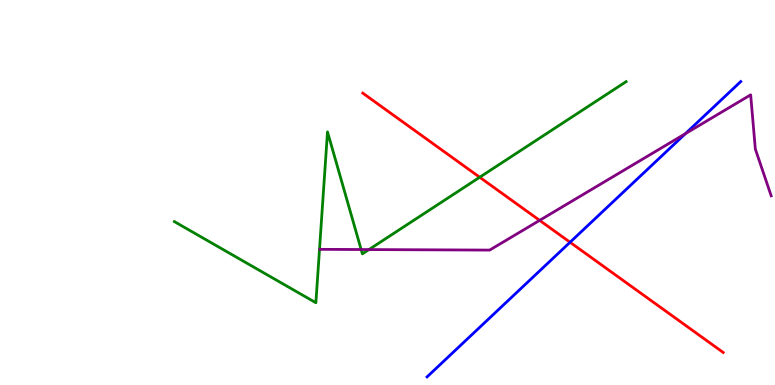[{'lines': ['blue', 'red'], 'intersections': [{'x': 7.36, 'y': 3.71}]}, {'lines': ['green', 'red'], 'intersections': [{'x': 6.19, 'y': 5.4}]}, {'lines': ['purple', 'red'], 'intersections': [{'x': 6.96, 'y': 4.28}]}, {'lines': ['blue', 'green'], 'intersections': []}, {'lines': ['blue', 'purple'], 'intersections': [{'x': 8.84, 'y': 6.53}]}, {'lines': ['green', 'purple'], 'intersections': [{'x': 4.66, 'y': 3.52}, {'x': 4.76, 'y': 3.52}]}]